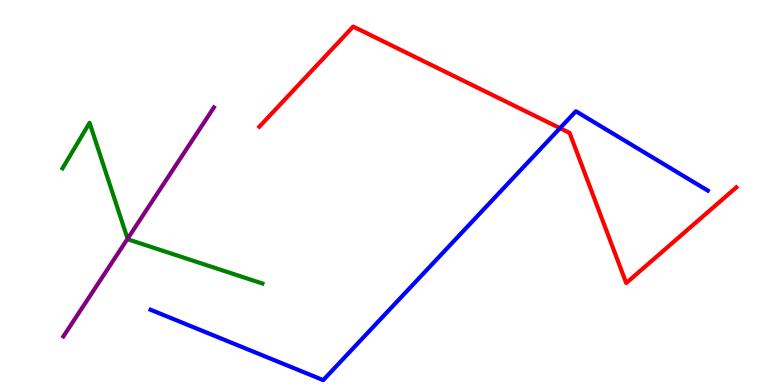[{'lines': ['blue', 'red'], 'intersections': [{'x': 7.23, 'y': 6.67}]}, {'lines': ['green', 'red'], 'intersections': []}, {'lines': ['purple', 'red'], 'intersections': []}, {'lines': ['blue', 'green'], 'intersections': []}, {'lines': ['blue', 'purple'], 'intersections': []}, {'lines': ['green', 'purple'], 'intersections': [{'x': 1.65, 'y': 3.8}]}]